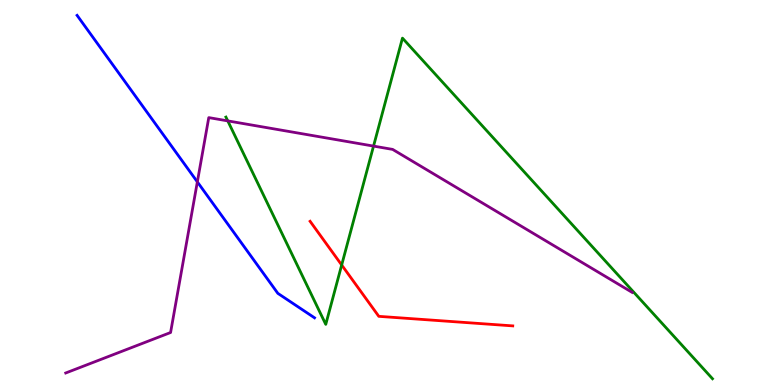[{'lines': ['blue', 'red'], 'intersections': []}, {'lines': ['green', 'red'], 'intersections': [{'x': 4.41, 'y': 3.12}]}, {'lines': ['purple', 'red'], 'intersections': []}, {'lines': ['blue', 'green'], 'intersections': []}, {'lines': ['blue', 'purple'], 'intersections': [{'x': 2.55, 'y': 5.28}]}, {'lines': ['green', 'purple'], 'intersections': [{'x': 2.94, 'y': 6.86}, {'x': 4.82, 'y': 6.21}]}]